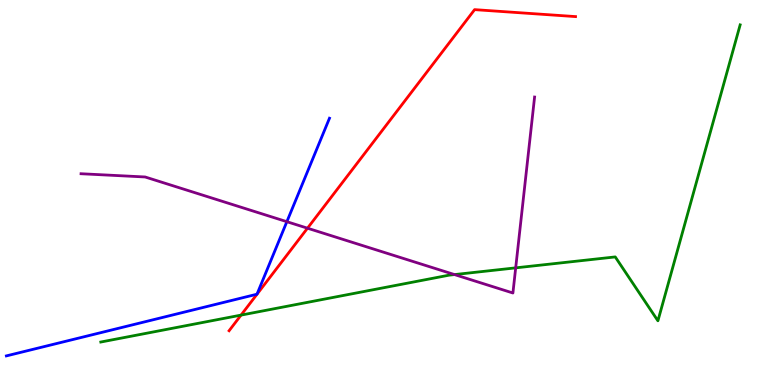[{'lines': ['blue', 'red'], 'intersections': []}, {'lines': ['green', 'red'], 'intersections': [{'x': 3.11, 'y': 1.82}]}, {'lines': ['purple', 'red'], 'intersections': [{'x': 3.97, 'y': 4.07}]}, {'lines': ['blue', 'green'], 'intersections': []}, {'lines': ['blue', 'purple'], 'intersections': [{'x': 3.7, 'y': 4.24}]}, {'lines': ['green', 'purple'], 'intersections': [{'x': 5.86, 'y': 2.87}, {'x': 6.65, 'y': 3.04}]}]